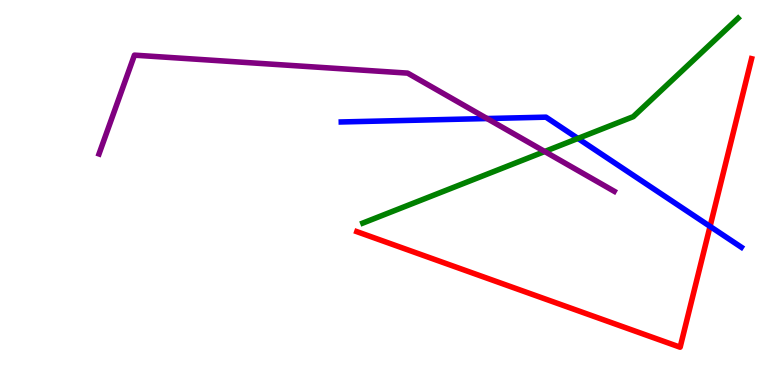[{'lines': ['blue', 'red'], 'intersections': [{'x': 9.16, 'y': 4.12}]}, {'lines': ['green', 'red'], 'intersections': []}, {'lines': ['purple', 'red'], 'intersections': []}, {'lines': ['blue', 'green'], 'intersections': [{'x': 7.46, 'y': 6.4}]}, {'lines': ['blue', 'purple'], 'intersections': [{'x': 6.28, 'y': 6.92}]}, {'lines': ['green', 'purple'], 'intersections': [{'x': 7.03, 'y': 6.06}]}]